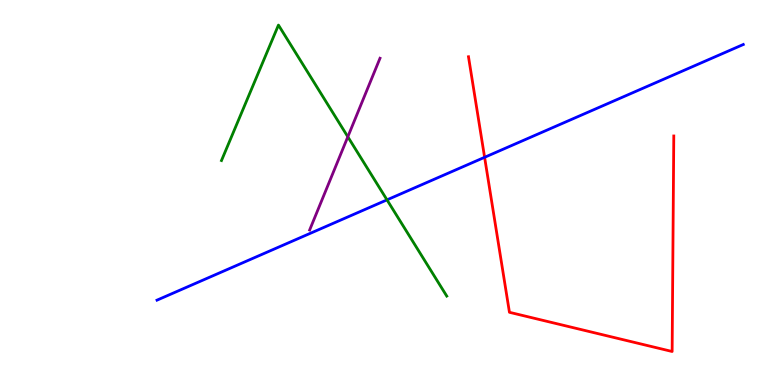[{'lines': ['blue', 'red'], 'intersections': [{'x': 6.25, 'y': 5.91}]}, {'lines': ['green', 'red'], 'intersections': []}, {'lines': ['purple', 'red'], 'intersections': []}, {'lines': ['blue', 'green'], 'intersections': [{'x': 4.99, 'y': 4.81}]}, {'lines': ['blue', 'purple'], 'intersections': []}, {'lines': ['green', 'purple'], 'intersections': [{'x': 4.49, 'y': 6.45}]}]